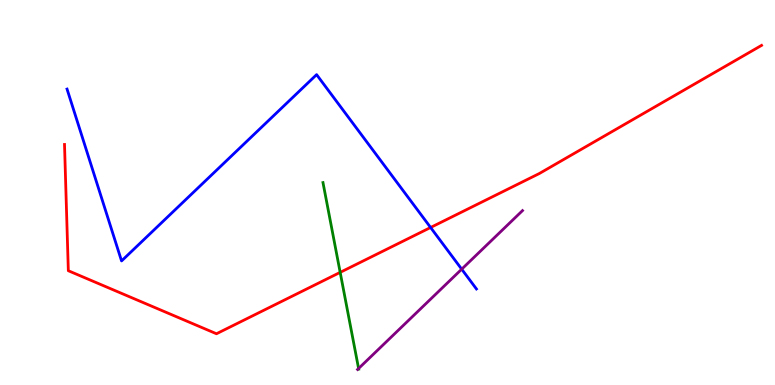[{'lines': ['blue', 'red'], 'intersections': [{'x': 5.56, 'y': 4.09}]}, {'lines': ['green', 'red'], 'intersections': [{'x': 4.39, 'y': 2.93}]}, {'lines': ['purple', 'red'], 'intersections': []}, {'lines': ['blue', 'green'], 'intersections': []}, {'lines': ['blue', 'purple'], 'intersections': [{'x': 5.96, 'y': 3.01}]}, {'lines': ['green', 'purple'], 'intersections': [{'x': 4.63, 'y': 0.429}]}]